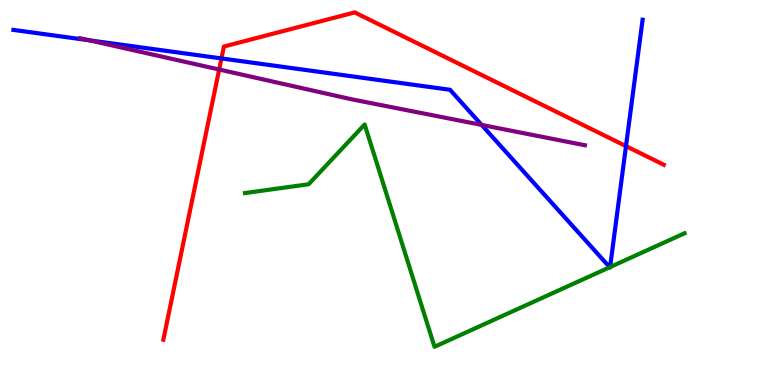[{'lines': ['blue', 'red'], 'intersections': [{'x': 2.86, 'y': 8.48}, {'x': 8.08, 'y': 6.2}]}, {'lines': ['green', 'red'], 'intersections': []}, {'lines': ['purple', 'red'], 'intersections': [{'x': 2.83, 'y': 8.19}]}, {'lines': ['blue', 'green'], 'intersections': [{'x': 7.87, 'y': 3.06}, {'x': 7.87, 'y': 3.06}]}, {'lines': ['blue', 'purple'], 'intersections': [{'x': 1.15, 'y': 8.95}, {'x': 6.21, 'y': 6.76}]}, {'lines': ['green', 'purple'], 'intersections': []}]